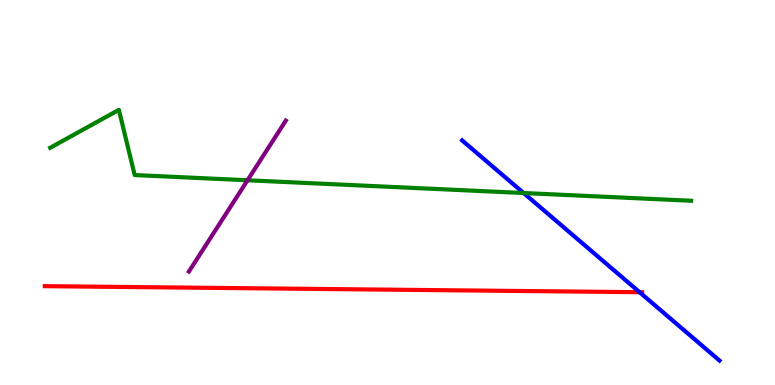[{'lines': ['blue', 'red'], 'intersections': [{'x': 8.25, 'y': 2.41}]}, {'lines': ['green', 'red'], 'intersections': []}, {'lines': ['purple', 'red'], 'intersections': []}, {'lines': ['blue', 'green'], 'intersections': [{'x': 6.76, 'y': 4.99}]}, {'lines': ['blue', 'purple'], 'intersections': []}, {'lines': ['green', 'purple'], 'intersections': [{'x': 3.19, 'y': 5.32}]}]